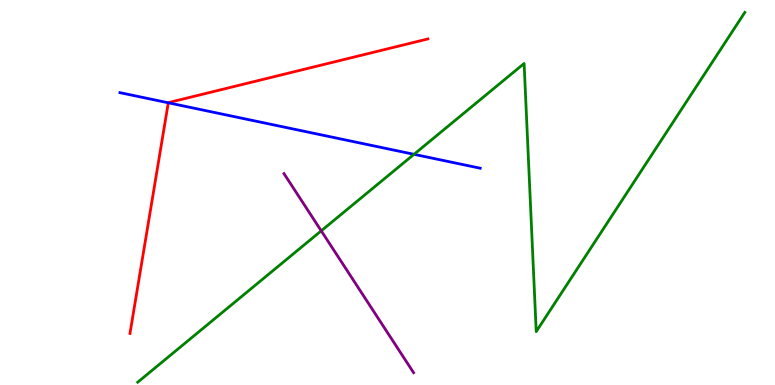[{'lines': ['blue', 'red'], 'intersections': [{'x': 2.17, 'y': 7.33}]}, {'lines': ['green', 'red'], 'intersections': []}, {'lines': ['purple', 'red'], 'intersections': []}, {'lines': ['blue', 'green'], 'intersections': [{'x': 5.34, 'y': 5.99}]}, {'lines': ['blue', 'purple'], 'intersections': []}, {'lines': ['green', 'purple'], 'intersections': [{'x': 4.14, 'y': 4.0}]}]